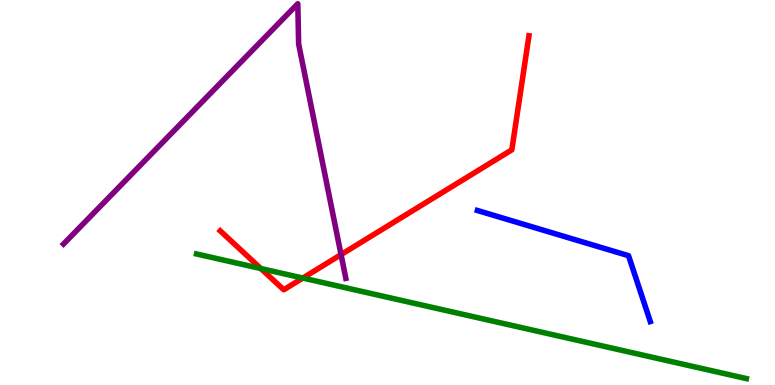[{'lines': ['blue', 'red'], 'intersections': []}, {'lines': ['green', 'red'], 'intersections': [{'x': 3.37, 'y': 3.02}, {'x': 3.91, 'y': 2.78}]}, {'lines': ['purple', 'red'], 'intersections': [{'x': 4.4, 'y': 3.39}]}, {'lines': ['blue', 'green'], 'intersections': []}, {'lines': ['blue', 'purple'], 'intersections': []}, {'lines': ['green', 'purple'], 'intersections': []}]